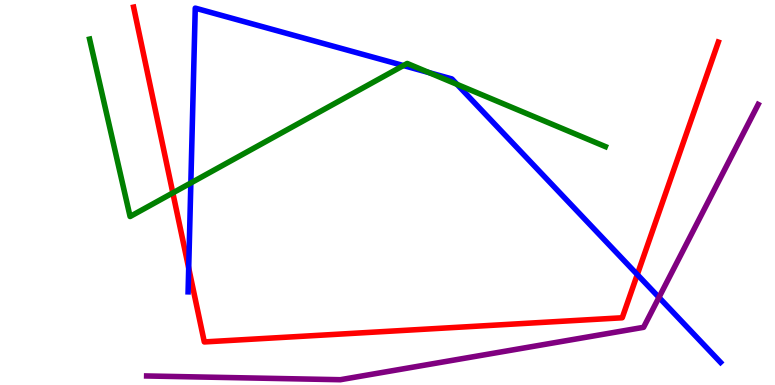[{'lines': ['blue', 'red'], 'intersections': [{'x': 2.43, 'y': 3.04}, {'x': 8.22, 'y': 2.87}]}, {'lines': ['green', 'red'], 'intersections': [{'x': 2.23, 'y': 4.99}]}, {'lines': ['purple', 'red'], 'intersections': []}, {'lines': ['blue', 'green'], 'intersections': [{'x': 2.46, 'y': 5.25}, {'x': 5.21, 'y': 8.3}, {'x': 5.54, 'y': 8.11}, {'x': 5.9, 'y': 7.81}]}, {'lines': ['blue', 'purple'], 'intersections': [{'x': 8.5, 'y': 2.28}]}, {'lines': ['green', 'purple'], 'intersections': []}]